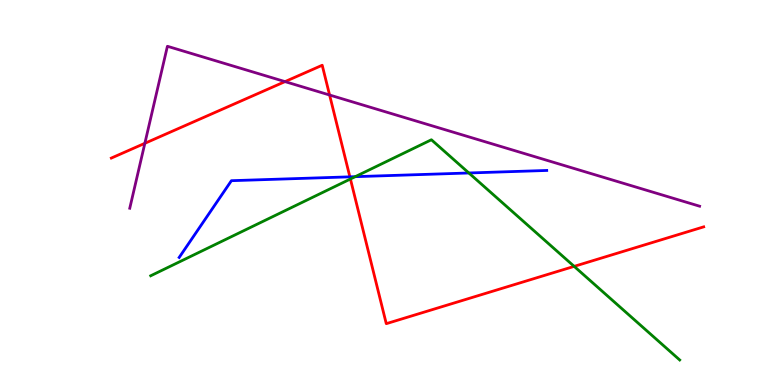[{'lines': ['blue', 'red'], 'intersections': [{'x': 4.51, 'y': 5.41}]}, {'lines': ['green', 'red'], 'intersections': [{'x': 4.52, 'y': 5.35}, {'x': 7.41, 'y': 3.08}]}, {'lines': ['purple', 'red'], 'intersections': [{'x': 1.87, 'y': 6.28}, {'x': 3.68, 'y': 7.88}, {'x': 4.25, 'y': 7.53}]}, {'lines': ['blue', 'green'], 'intersections': [{'x': 4.58, 'y': 5.41}, {'x': 6.05, 'y': 5.51}]}, {'lines': ['blue', 'purple'], 'intersections': []}, {'lines': ['green', 'purple'], 'intersections': []}]